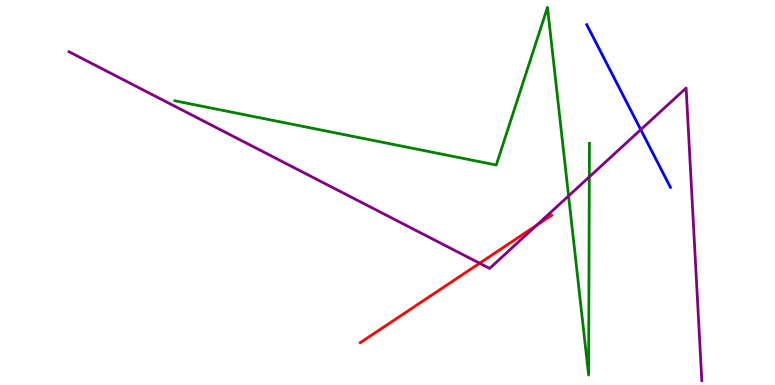[{'lines': ['blue', 'red'], 'intersections': []}, {'lines': ['green', 'red'], 'intersections': []}, {'lines': ['purple', 'red'], 'intersections': [{'x': 6.19, 'y': 3.16}, {'x': 6.92, 'y': 4.15}]}, {'lines': ['blue', 'green'], 'intersections': []}, {'lines': ['blue', 'purple'], 'intersections': [{'x': 8.27, 'y': 6.63}]}, {'lines': ['green', 'purple'], 'intersections': [{'x': 7.34, 'y': 4.91}, {'x': 7.6, 'y': 5.41}]}]